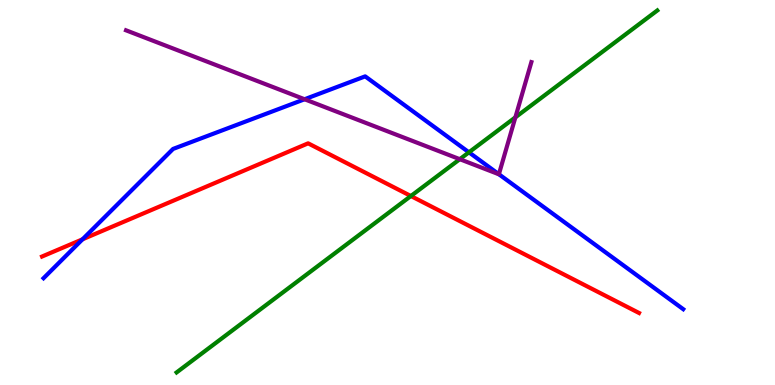[{'lines': ['blue', 'red'], 'intersections': [{'x': 1.06, 'y': 3.78}]}, {'lines': ['green', 'red'], 'intersections': [{'x': 5.3, 'y': 4.91}]}, {'lines': ['purple', 'red'], 'intersections': []}, {'lines': ['blue', 'green'], 'intersections': [{'x': 6.05, 'y': 6.04}]}, {'lines': ['blue', 'purple'], 'intersections': [{'x': 3.93, 'y': 7.42}, {'x': 6.44, 'y': 5.47}]}, {'lines': ['green', 'purple'], 'intersections': [{'x': 5.93, 'y': 5.87}, {'x': 6.65, 'y': 6.95}]}]